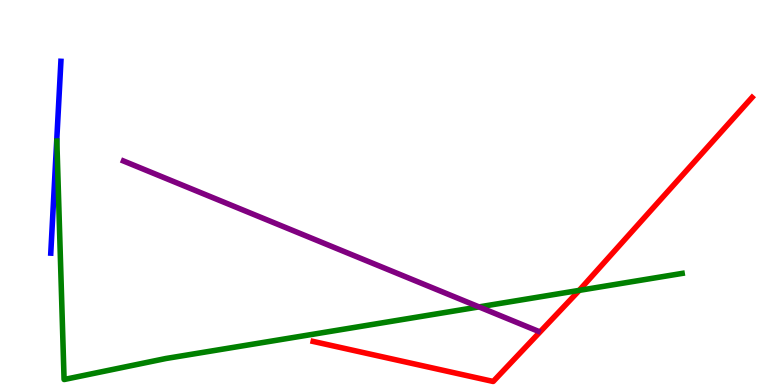[{'lines': ['blue', 'red'], 'intersections': []}, {'lines': ['green', 'red'], 'intersections': [{'x': 7.47, 'y': 2.46}]}, {'lines': ['purple', 'red'], 'intersections': []}, {'lines': ['blue', 'green'], 'intersections': []}, {'lines': ['blue', 'purple'], 'intersections': []}, {'lines': ['green', 'purple'], 'intersections': [{'x': 6.18, 'y': 2.03}]}]